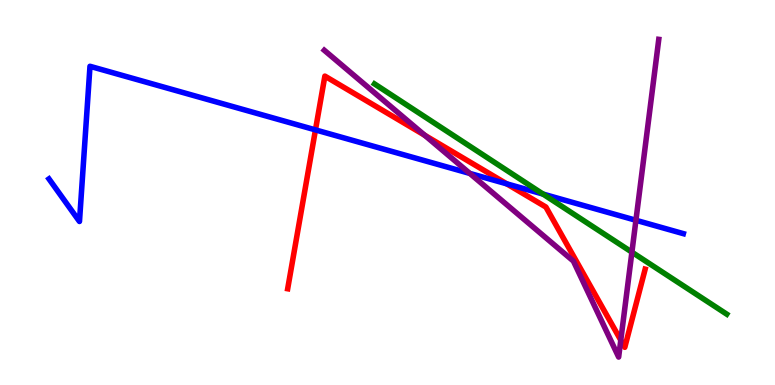[{'lines': ['blue', 'red'], 'intersections': [{'x': 4.07, 'y': 6.63}, {'x': 6.54, 'y': 5.23}]}, {'lines': ['green', 'red'], 'intersections': []}, {'lines': ['purple', 'red'], 'intersections': [{'x': 5.48, 'y': 6.49}, {'x': 8.01, 'y': 1.16}]}, {'lines': ['blue', 'green'], 'intersections': [{'x': 7.01, 'y': 4.96}]}, {'lines': ['blue', 'purple'], 'intersections': [{'x': 6.06, 'y': 5.5}, {'x': 8.21, 'y': 4.28}]}, {'lines': ['green', 'purple'], 'intersections': [{'x': 8.15, 'y': 3.45}]}]